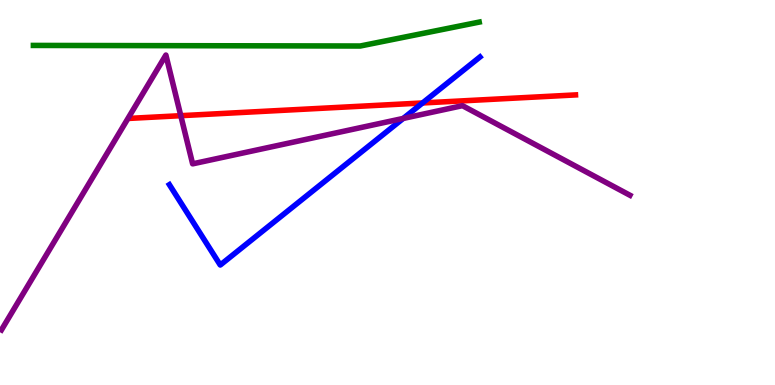[{'lines': ['blue', 'red'], 'intersections': [{'x': 5.45, 'y': 7.33}]}, {'lines': ['green', 'red'], 'intersections': []}, {'lines': ['purple', 'red'], 'intersections': [{'x': 2.33, 'y': 7.0}]}, {'lines': ['blue', 'green'], 'intersections': []}, {'lines': ['blue', 'purple'], 'intersections': [{'x': 5.2, 'y': 6.92}]}, {'lines': ['green', 'purple'], 'intersections': []}]